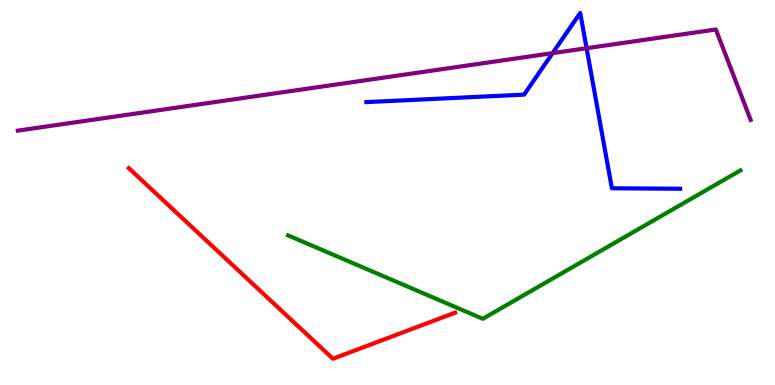[{'lines': ['blue', 'red'], 'intersections': []}, {'lines': ['green', 'red'], 'intersections': []}, {'lines': ['purple', 'red'], 'intersections': []}, {'lines': ['blue', 'green'], 'intersections': []}, {'lines': ['blue', 'purple'], 'intersections': [{'x': 7.13, 'y': 8.62}, {'x': 7.57, 'y': 8.75}]}, {'lines': ['green', 'purple'], 'intersections': []}]